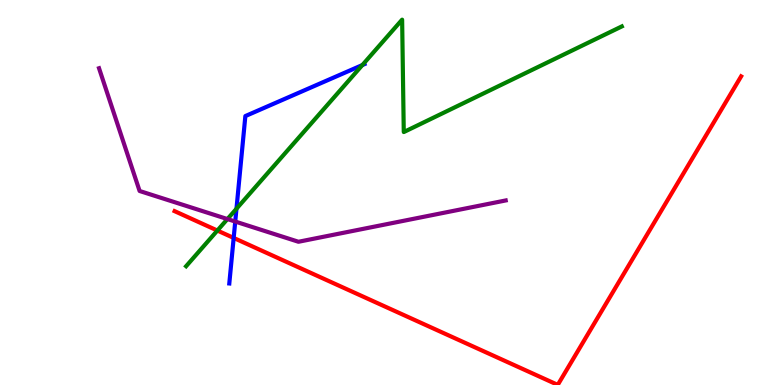[{'lines': ['blue', 'red'], 'intersections': [{'x': 3.02, 'y': 3.82}]}, {'lines': ['green', 'red'], 'intersections': [{'x': 2.8, 'y': 4.01}]}, {'lines': ['purple', 'red'], 'intersections': []}, {'lines': ['blue', 'green'], 'intersections': [{'x': 3.05, 'y': 4.58}, {'x': 4.68, 'y': 8.31}]}, {'lines': ['blue', 'purple'], 'intersections': [{'x': 3.04, 'y': 4.25}]}, {'lines': ['green', 'purple'], 'intersections': [{'x': 2.93, 'y': 4.31}]}]